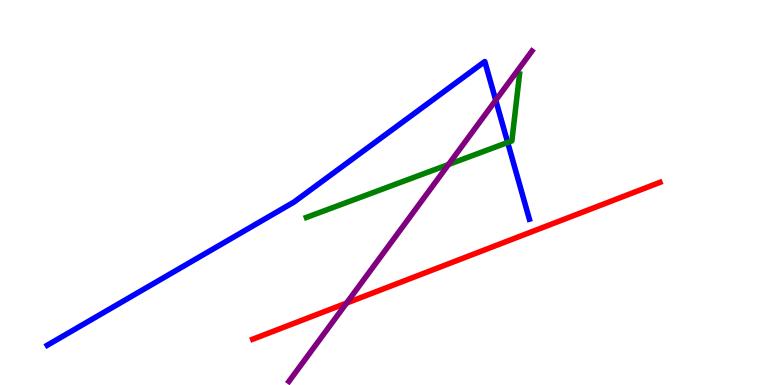[{'lines': ['blue', 'red'], 'intersections': []}, {'lines': ['green', 'red'], 'intersections': []}, {'lines': ['purple', 'red'], 'intersections': [{'x': 4.47, 'y': 2.13}]}, {'lines': ['blue', 'green'], 'intersections': [{'x': 6.55, 'y': 6.3}]}, {'lines': ['blue', 'purple'], 'intersections': [{'x': 6.4, 'y': 7.4}]}, {'lines': ['green', 'purple'], 'intersections': [{'x': 5.79, 'y': 5.73}]}]